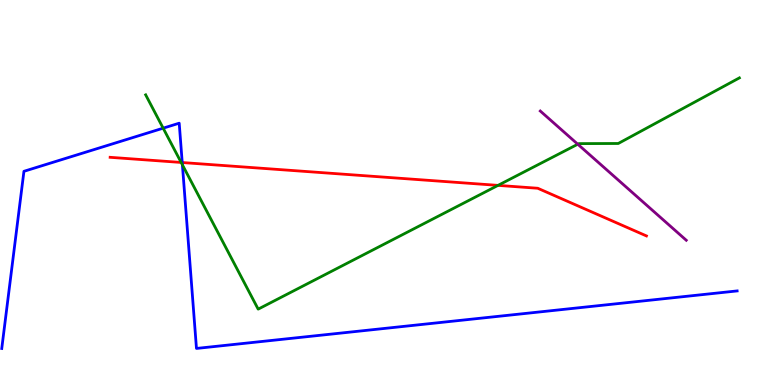[{'lines': ['blue', 'red'], 'intersections': [{'x': 2.35, 'y': 5.78}]}, {'lines': ['green', 'red'], 'intersections': [{'x': 2.34, 'y': 5.78}, {'x': 6.43, 'y': 5.18}]}, {'lines': ['purple', 'red'], 'intersections': []}, {'lines': ['blue', 'green'], 'intersections': [{'x': 2.11, 'y': 6.67}, {'x': 2.35, 'y': 5.72}]}, {'lines': ['blue', 'purple'], 'intersections': []}, {'lines': ['green', 'purple'], 'intersections': [{'x': 7.46, 'y': 6.25}]}]